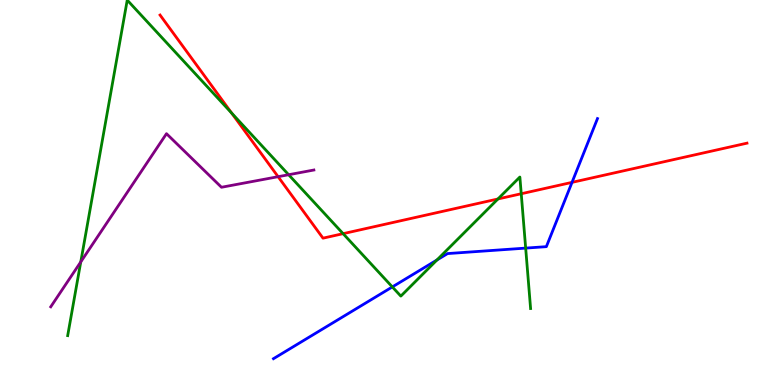[{'lines': ['blue', 'red'], 'intersections': [{'x': 7.38, 'y': 5.26}]}, {'lines': ['green', 'red'], 'intersections': [{'x': 2.99, 'y': 7.06}, {'x': 4.43, 'y': 3.93}, {'x': 6.43, 'y': 4.83}, {'x': 6.73, 'y': 4.97}]}, {'lines': ['purple', 'red'], 'intersections': [{'x': 3.59, 'y': 5.41}]}, {'lines': ['blue', 'green'], 'intersections': [{'x': 5.06, 'y': 2.55}, {'x': 5.64, 'y': 3.25}, {'x': 6.78, 'y': 3.56}]}, {'lines': ['blue', 'purple'], 'intersections': []}, {'lines': ['green', 'purple'], 'intersections': [{'x': 1.04, 'y': 3.2}, {'x': 3.72, 'y': 5.46}]}]